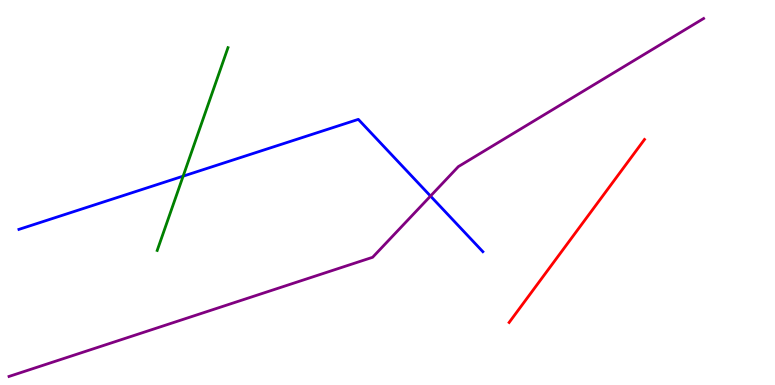[{'lines': ['blue', 'red'], 'intersections': []}, {'lines': ['green', 'red'], 'intersections': []}, {'lines': ['purple', 'red'], 'intersections': []}, {'lines': ['blue', 'green'], 'intersections': [{'x': 2.36, 'y': 5.42}]}, {'lines': ['blue', 'purple'], 'intersections': [{'x': 5.55, 'y': 4.91}]}, {'lines': ['green', 'purple'], 'intersections': []}]